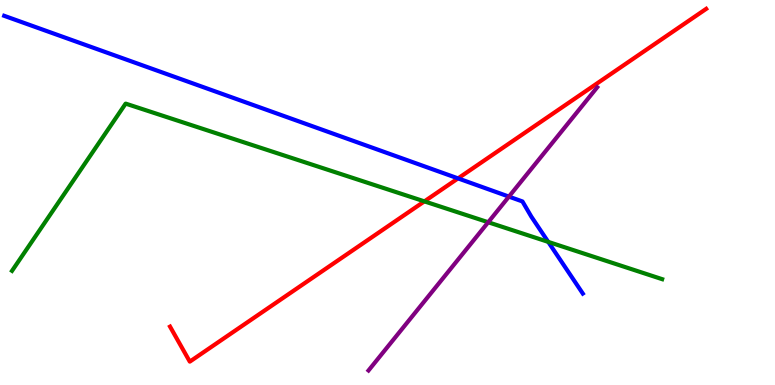[{'lines': ['blue', 'red'], 'intersections': [{'x': 5.91, 'y': 5.37}]}, {'lines': ['green', 'red'], 'intersections': [{'x': 5.48, 'y': 4.77}]}, {'lines': ['purple', 'red'], 'intersections': []}, {'lines': ['blue', 'green'], 'intersections': [{'x': 7.07, 'y': 3.72}]}, {'lines': ['blue', 'purple'], 'intersections': [{'x': 6.57, 'y': 4.89}]}, {'lines': ['green', 'purple'], 'intersections': [{'x': 6.3, 'y': 4.23}]}]